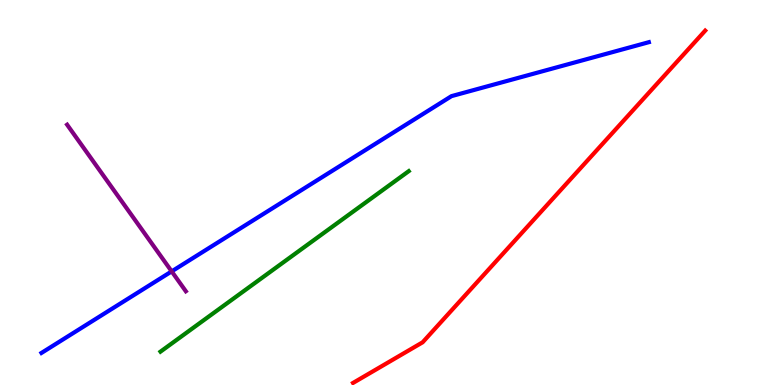[{'lines': ['blue', 'red'], 'intersections': []}, {'lines': ['green', 'red'], 'intersections': []}, {'lines': ['purple', 'red'], 'intersections': []}, {'lines': ['blue', 'green'], 'intersections': []}, {'lines': ['blue', 'purple'], 'intersections': [{'x': 2.22, 'y': 2.95}]}, {'lines': ['green', 'purple'], 'intersections': []}]